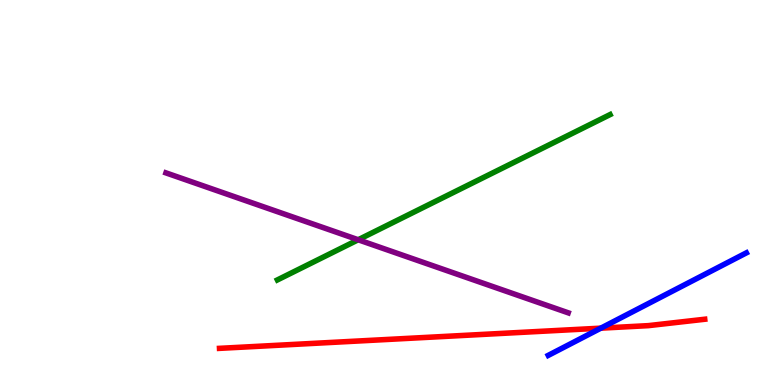[{'lines': ['blue', 'red'], 'intersections': [{'x': 7.75, 'y': 1.48}]}, {'lines': ['green', 'red'], 'intersections': []}, {'lines': ['purple', 'red'], 'intersections': []}, {'lines': ['blue', 'green'], 'intersections': []}, {'lines': ['blue', 'purple'], 'intersections': []}, {'lines': ['green', 'purple'], 'intersections': [{'x': 4.62, 'y': 3.77}]}]